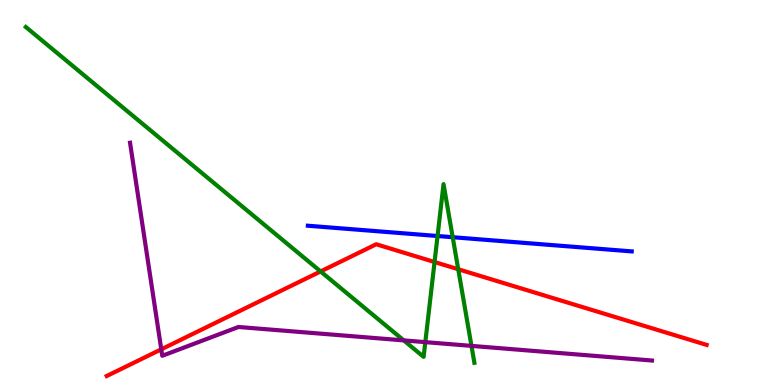[{'lines': ['blue', 'red'], 'intersections': []}, {'lines': ['green', 'red'], 'intersections': [{'x': 4.14, 'y': 2.95}, {'x': 5.61, 'y': 3.19}, {'x': 5.91, 'y': 3.01}]}, {'lines': ['purple', 'red'], 'intersections': [{'x': 2.08, 'y': 0.926}]}, {'lines': ['blue', 'green'], 'intersections': [{'x': 5.65, 'y': 3.87}, {'x': 5.84, 'y': 3.84}]}, {'lines': ['blue', 'purple'], 'intersections': []}, {'lines': ['green', 'purple'], 'intersections': [{'x': 5.21, 'y': 1.16}, {'x': 5.49, 'y': 1.11}, {'x': 6.08, 'y': 1.02}]}]